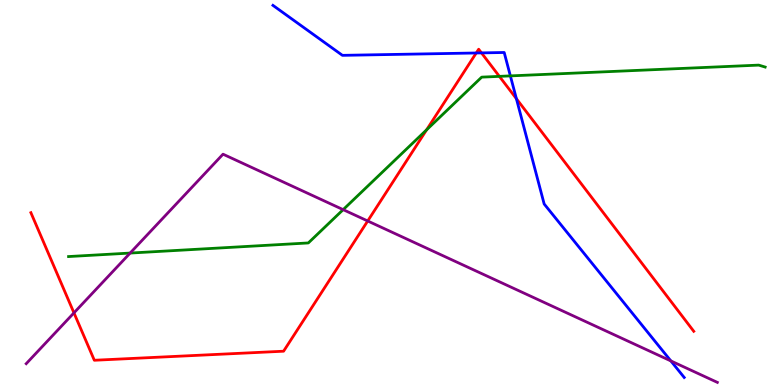[{'lines': ['blue', 'red'], 'intersections': [{'x': 6.15, 'y': 8.62}, {'x': 6.21, 'y': 8.63}, {'x': 6.66, 'y': 7.44}]}, {'lines': ['green', 'red'], 'intersections': [{'x': 5.5, 'y': 6.63}, {'x': 6.44, 'y': 8.02}]}, {'lines': ['purple', 'red'], 'intersections': [{'x': 0.954, 'y': 1.87}, {'x': 4.74, 'y': 4.26}]}, {'lines': ['blue', 'green'], 'intersections': [{'x': 6.59, 'y': 8.03}]}, {'lines': ['blue', 'purple'], 'intersections': [{'x': 8.66, 'y': 0.626}]}, {'lines': ['green', 'purple'], 'intersections': [{'x': 1.68, 'y': 3.43}, {'x': 4.43, 'y': 4.55}]}]